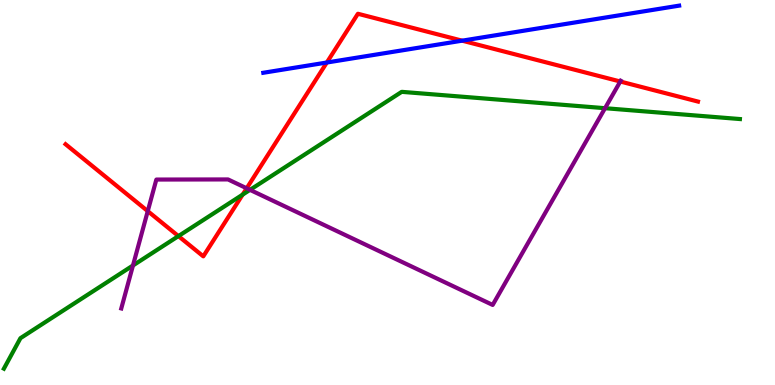[{'lines': ['blue', 'red'], 'intersections': [{'x': 4.22, 'y': 8.38}, {'x': 5.96, 'y': 8.94}]}, {'lines': ['green', 'red'], 'intersections': [{'x': 2.3, 'y': 3.87}, {'x': 3.13, 'y': 4.94}]}, {'lines': ['purple', 'red'], 'intersections': [{'x': 1.91, 'y': 4.52}, {'x': 3.18, 'y': 5.11}, {'x': 8.0, 'y': 7.88}]}, {'lines': ['blue', 'green'], 'intersections': []}, {'lines': ['blue', 'purple'], 'intersections': []}, {'lines': ['green', 'purple'], 'intersections': [{'x': 1.72, 'y': 3.1}, {'x': 3.23, 'y': 5.07}, {'x': 7.81, 'y': 7.19}]}]